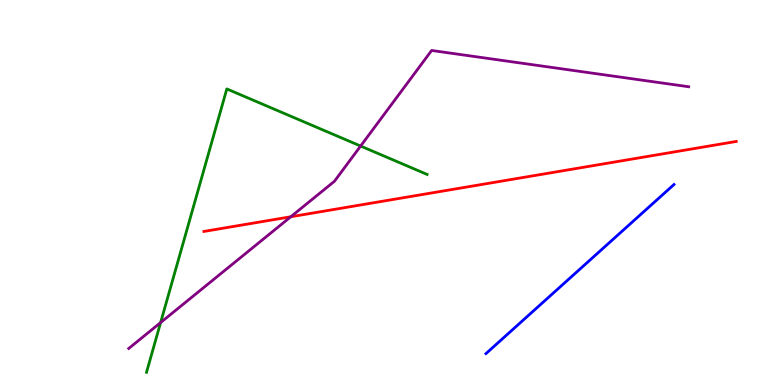[{'lines': ['blue', 'red'], 'intersections': []}, {'lines': ['green', 'red'], 'intersections': []}, {'lines': ['purple', 'red'], 'intersections': [{'x': 3.75, 'y': 4.37}]}, {'lines': ['blue', 'green'], 'intersections': []}, {'lines': ['blue', 'purple'], 'intersections': []}, {'lines': ['green', 'purple'], 'intersections': [{'x': 2.07, 'y': 1.62}, {'x': 4.65, 'y': 6.21}]}]